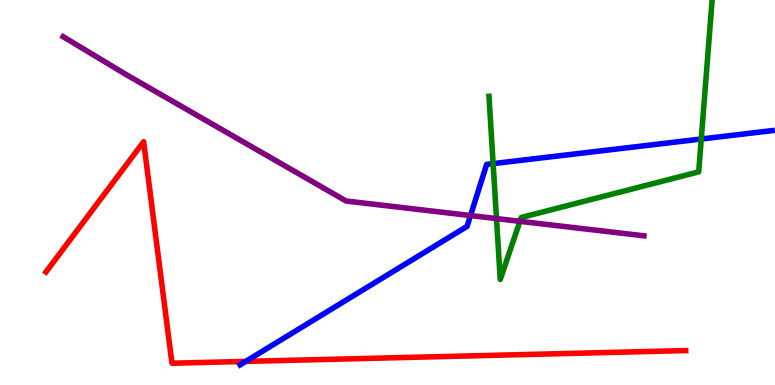[{'lines': ['blue', 'red'], 'intersections': [{'x': 3.17, 'y': 0.613}]}, {'lines': ['green', 'red'], 'intersections': []}, {'lines': ['purple', 'red'], 'intersections': []}, {'lines': ['blue', 'green'], 'intersections': [{'x': 6.36, 'y': 5.75}, {'x': 9.05, 'y': 6.39}]}, {'lines': ['blue', 'purple'], 'intersections': [{'x': 6.07, 'y': 4.4}]}, {'lines': ['green', 'purple'], 'intersections': [{'x': 6.41, 'y': 4.32}, {'x': 6.71, 'y': 4.25}]}]